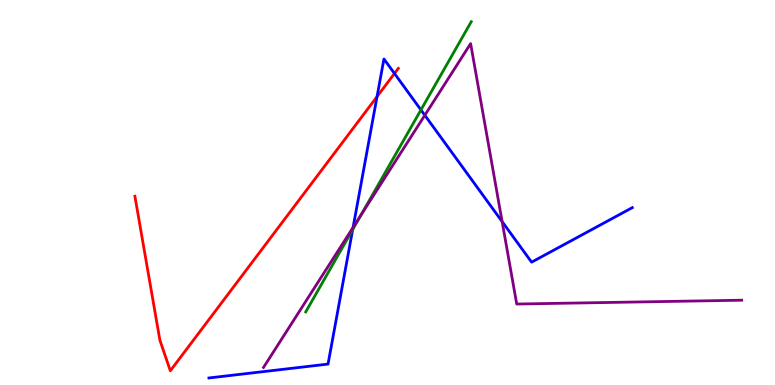[{'lines': ['blue', 'red'], 'intersections': [{'x': 4.87, 'y': 7.49}, {'x': 5.09, 'y': 8.09}]}, {'lines': ['green', 'red'], 'intersections': []}, {'lines': ['purple', 'red'], 'intersections': []}, {'lines': ['blue', 'green'], 'intersections': [{'x': 4.55, 'y': 4.04}, {'x': 5.43, 'y': 7.15}]}, {'lines': ['blue', 'purple'], 'intersections': [{'x': 4.56, 'y': 4.09}, {'x': 5.48, 'y': 7.01}, {'x': 6.48, 'y': 4.24}]}, {'lines': ['green', 'purple'], 'intersections': [{'x': 4.66, 'y': 4.41}]}]